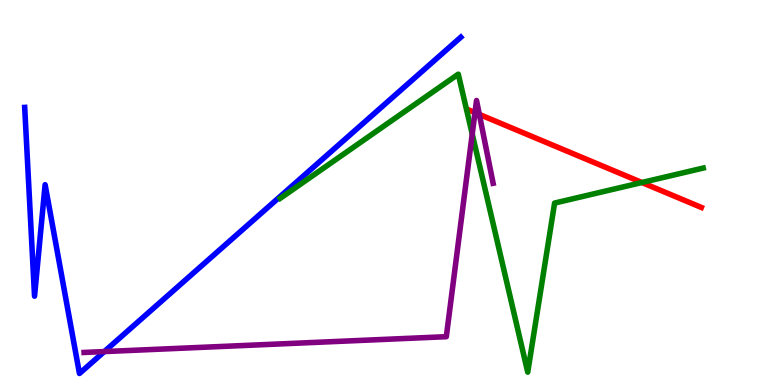[{'lines': ['blue', 'red'], 'intersections': []}, {'lines': ['green', 'red'], 'intersections': [{'x': 8.28, 'y': 5.26}]}, {'lines': ['purple', 'red'], 'intersections': [{'x': 6.13, 'y': 7.08}, {'x': 6.18, 'y': 7.03}]}, {'lines': ['blue', 'green'], 'intersections': []}, {'lines': ['blue', 'purple'], 'intersections': [{'x': 1.35, 'y': 0.868}]}, {'lines': ['green', 'purple'], 'intersections': [{'x': 6.09, 'y': 6.52}]}]